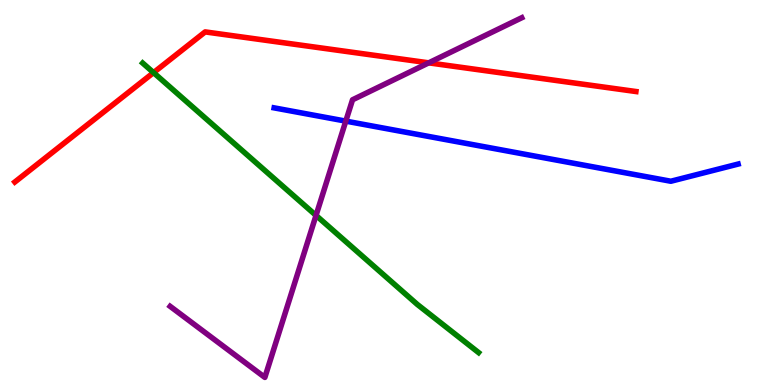[{'lines': ['blue', 'red'], 'intersections': []}, {'lines': ['green', 'red'], 'intersections': [{'x': 1.98, 'y': 8.11}]}, {'lines': ['purple', 'red'], 'intersections': [{'x': 5.53, 'y': 8.37}]}, {'lines': ['blue', 'green'], 'intersections': []}, {'lines': ['blue', 'purple'], 'intersections': [{'x': 4.46, 'y': 6.85}]}, {'lines': ['green', 'purple'], 'intersections': [{'x': 4.08, 'y': 4.4}]}]